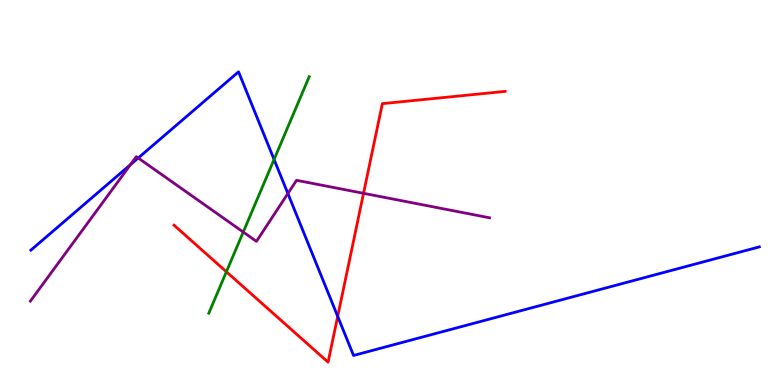[{'lines': ['blue', 'red'], 'intersections': [{'x': 4.36, 'y': 1.78}]}, {'lines': ['green', 'red'], 'intersections': [{'x': 2.92, 'y': 2.94}]}, {'lines': ['purple', 'red'], 'intersections': [{'x': 4.69, 'y': 4.98}]}, {'lines': ['blue', 'green'], 'intersections': [{'x': 3.54, 'y': 5.86}]}, {'lines': ['blue', 'purple'], 'intersections': [{'x': 1.68, 'y': 5.72}, {'x': 1.78, 'y': 5.9}, {'x': 3.71, 'y': 4.97}]}, {'lines': ['green', 'purple'], 'intersections': [{'x': 3.14, 'y': 3.97}]}]